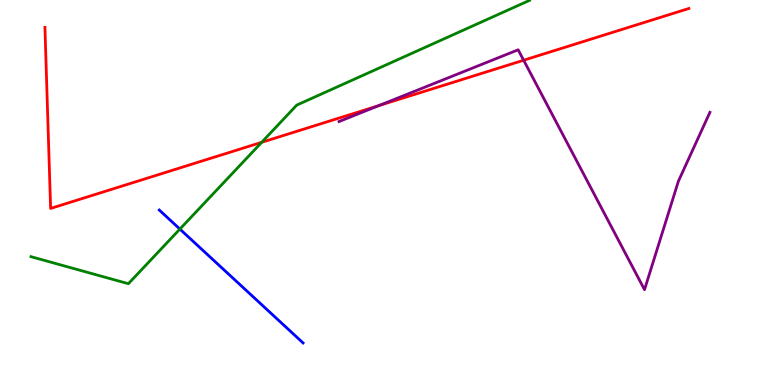[{'lines': ['blue', 'red'], 'intersections': []}, {'lines': ['green', 'red'], 'intersections': [{'x': 3.38, 'y': 6.3}]}, {'lines': ['purple', 'red'], 'intersections': [{'x': 4.89, 'y': 7.26}, {'x': 6.76, 'y': 8.44}]}, {'lines': ['blue', 'green'], 'intersections': [{'x': 2.32, 'y': 4.05}]}, {'lines': ['blue', 'purple'], 'intersections': []}, {'lines': ['green', 'purple'], 'intersections': []}]